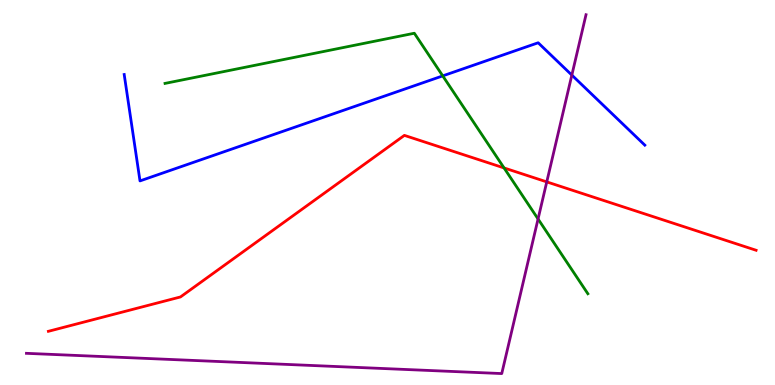[{'lines': ['blue', 'red'], 'intersections': []}, {'lines': ['green', 'red'], 'intersections': [{'x': 6.5, 'y': 5.64}]}, {'lines': ['purple', 'red'], 'intersections': [{'x': 7.06, 'y': 5.28}]}, {'lines': ['blue', 'green'], 'intersections': [{'x': 5.71, 'y': 8.03}]}, {'lines': ['blue', 'purple'], 'intersections': [{'x': 7.38, 'y': 8.05}]}, {'lines': ['green', 'purple'], 'intersections': [{'x': 6.94, 'y': 4.31}]}]